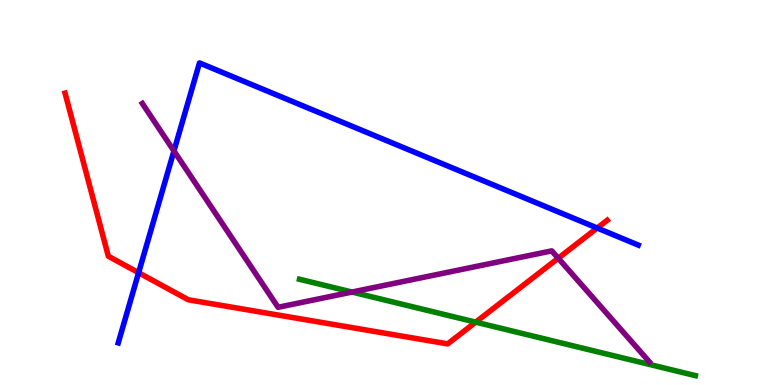[{'lines': ['blue', 'red'], 'intersections': [{'x': 1.79, 'y': 2.92}, {'x': 7.71, 'y': 4.08}]}, {'lines': ['green', 'red'], 'intersections': [{'x': 6.14, 'y': 1.63}]}, {'lines': ['purple', 'red'], 'intersections': [{'x': 7.2, 'y': 3.29}]}, {'lines': ['blue', 'green'], 'intersections': []}, {'lines': ['blue', 'purple'], 'intersections': [{'x': 2.24, 'y': 6.08}]}, {'lines': ['green', 'purple'], 'intersections': [{'x': 4.54, 'y': 2.41}]}]